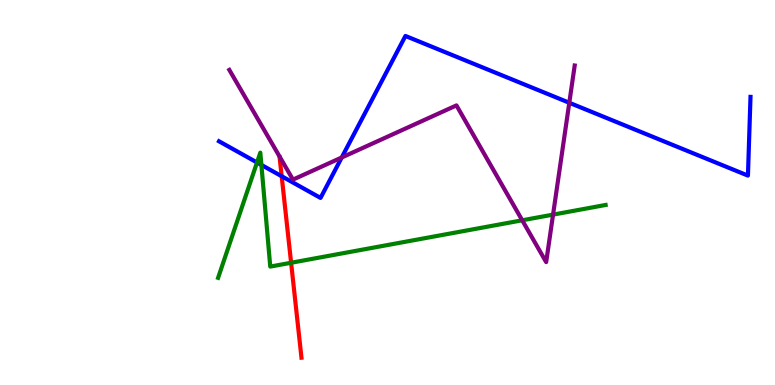[{'lines': ['blue', 'red'], 'intersections': [{'x': 3.63, 'y': 5.42}]}, {'lines': ['green', 'red'], 'intersections': [{'x': 3.76, 'y': 3.18}]}, {'lines': ['purple', 'red'], 'intersections': []}, {'lines': ['blue', 'green'], 'intersections': [{'x': 3.32, 'y': 5.78}, {'x': 3.37, 'y': 5.72}]}, {'lines': ['blue', 'purple'], 'intersections': [{'x': 4.41, 'y': 5.91}, {'x': 7.35, 'y': 7.33}]}, {'lines': ['green', 'purple'], 'intersections': [{'x': 6.74, 'y': 4.28}, {'x': 7.14, 'y': 4.43}]}]